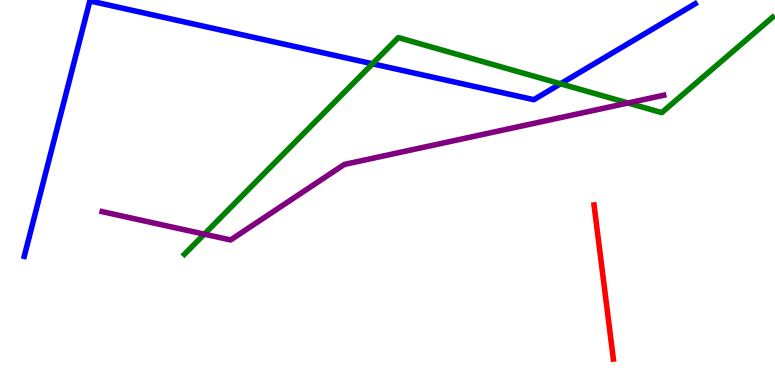[{'lines': ['blue', 'red'], 'intersections': []}, {'lines': ['green', 'red'], 'intersections': []}, {'lines': ['purple', 'red'], 'intersections': []}, {'lines': ['blue', 'green'], 'intersections': [{'x': 4.81, 'y': 8.34}, {'x': 7.23, 'y': 7.82}]}, {'lines': ['blue', 'purple'], 'intersections': []}, {'lines': ['green', 'purple'], 'intersections': [{'x': 2.64, 'y': 3.92}, {'x': 8.1, 'y': 7.32}]}]